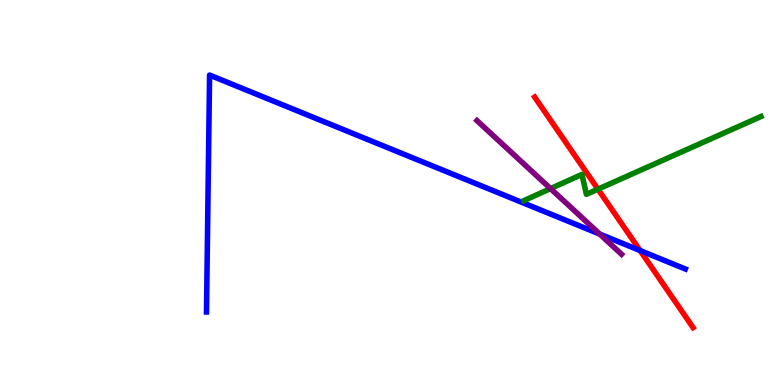[{'lines': ['blue', 'red'], 'intersections': [{'x': 8.26, 'y': 3.49}]}, {'lines': ['green', 'red'], 'intersections': [{'x': 7.72, 'y': 5.09}]}, {'lines': ['purple', 'red'], 'intersections': []}, {'lines': ['blue', 'green'], 'intersections': []}, {'lines': ['blue', 'purple'], 'intersections': [{'x': 7.74, 'y': 3.92}]}, {'lines': ['green', 'purple'], 'intersections': [{'x': 7.1, 'y': 5.1}]}]